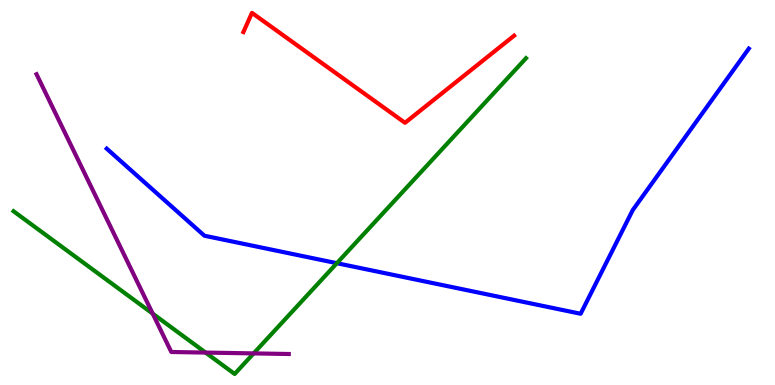[{'lines': ['blue', 'red'], 'intersections': []}, {'lines': ['green', 'red'], 'intersections': []}, {'lines': ['purple', 'red'], 'intersections': []}, {'lines': ['blue', 'green'], 'intersections': [{'x': 4.35, 'y': 3.16}]}, {'lines': ['blue', 'purple'], 'intersections': []}, {'lines': ['green', 'purple'], 'intersections': [{'x': 1.97, 'y': 1.85}, {'x': 2.65, 'y': 0.842}, {'x': 3.27, 'y': 0.821}]}]